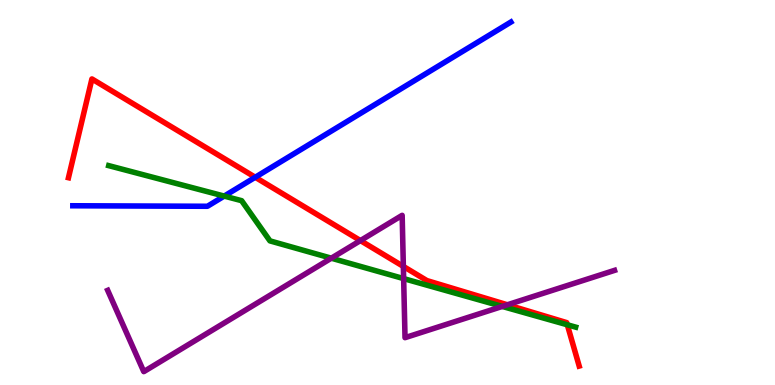[{'lines': ['blue', 'red'], 'intersections': [{'x': 3.29, 'y': 5.4}]}, {'lines': ['green', 'red'], 'intersections': [{'x': 7.32, 'y': 1.56}]}, {'lines': ['purple', 'red'], 'intersections': [{'x': 4.65, 'y': 3.75}, {'x': 5.2, 'y': 3.08}, {'x': 6.55, 'y': 2.08}]}, {'lines': ['blue', 'green'], 'intersections': [{'x': 2.89, 'y': 4.91}]}, {'lines': ['blue', 'purple'], 'intersections': []}, {'lines': ['green', 'purple'], 'intersections': [{'x': 4.27, 'y': 3.29}, {'x': 5.21, 'y': 2.76}, {'x': 6.48, 'y': 2.04}]}]